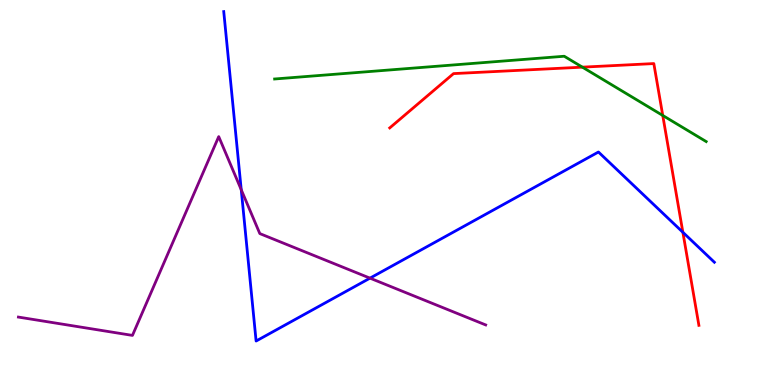[{'lines': ['blue', 'red'], 'intersections': [{'x': 8.81, 'y': 3.97}]}, {'lines': ['green', 'red'], 'intersections': [{'x': 7.51, 'y': 8.26}, {'x': 8.55, 'y': 7.0}]}, {'lines': ['purple', 'red'], 'intersections': []}, {'lines': ['blue', 'green'], 'intersections': []}, {'lines': ['blue', 'purple'], 'intersections': [{'x': 3.11, 'y': 5.07}, {'x': 4.77, 'y': 2.78}]}, {'lines': ['green', 'purple'], 'intersections': []}]